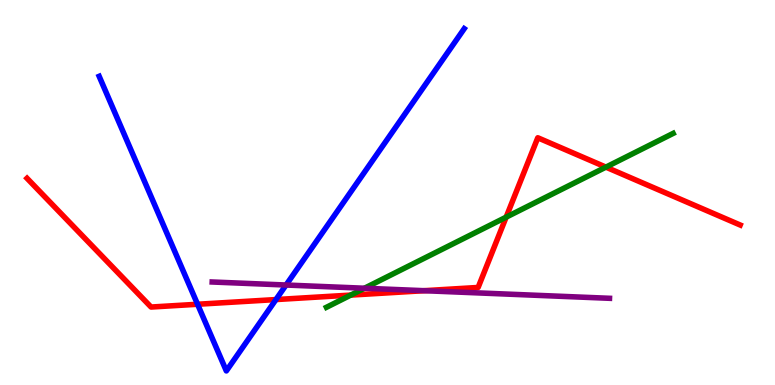[{'lines': ['blue', 'red'], 'intersections': [{'x': 2.55, 'y': 2.1}, {'x': 3.56, 'y': 2.22}]}, {'lines': ['green', 'red'], 'intersections': [{'x': 4.53, 'y': 2.34}, {'x': 6.53, 'y': 4.36}, {'x': 7.82, 'y': 5.66}]}, {'lines': ['purple', 'red'], 'intersections': [{'x': 5.47, 'y': 2.45}]}, {'lines': ['blue', 'green'], 'intersections': []}, {'lines': ['blue', 'purple'], 'intersections': [{'x': 3.69, 'y': 2.6}]}, {'lines': ['green', 'purple'], 'intersections': [{'x': 4.7, 'y': 2.51}]}]